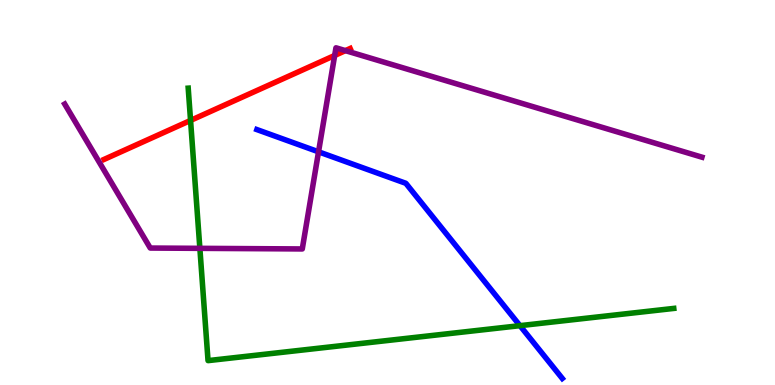[{'lines': ['blue', 'red'], 'intersections': []}, {'lines': ['green', 'red'], 'intersections': [{'x': 2.46, 'y': 6.87}]}, {'lines': ['purple', 'red'], 'intersections': [{'x': 4.32, 'y': 8.56}, {'x': 4.46, 'y': 8.68}]}, {'lines': ['blue', 'green'], 'intersections': [{'x': 6.71, 'y': 1.54}]}, {'lines': ['blue', 'purple'], 'intersections': [{'x': 4.11, 'y': 6.06}]}, {'lines': ['green', 'purple'], 'intersections': [{'x': 2.58, 'y': 3.55}]}]